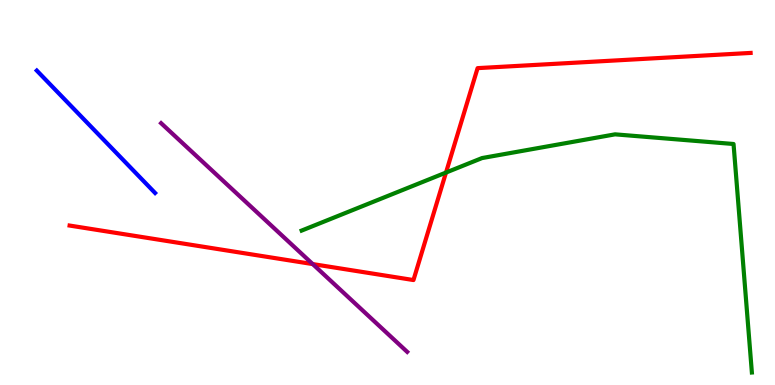[{'lines': ['blue', 'red'], 'intersections': []}, {'lines': ['green', 'red'], 'intersections': [{'x': 5.75, 'y': 5.52}]}, {'lines': ['purple', 'red'], 'intersections': [{'x': 4.04, 'y': 3.14}]}, {'lines': ['blue', 'green'], 'intersections': []}, {'lines': ['blue', 'purple'], 'intersections': []}, {'lines': ['green', 'purple'], 'intersections': []}]